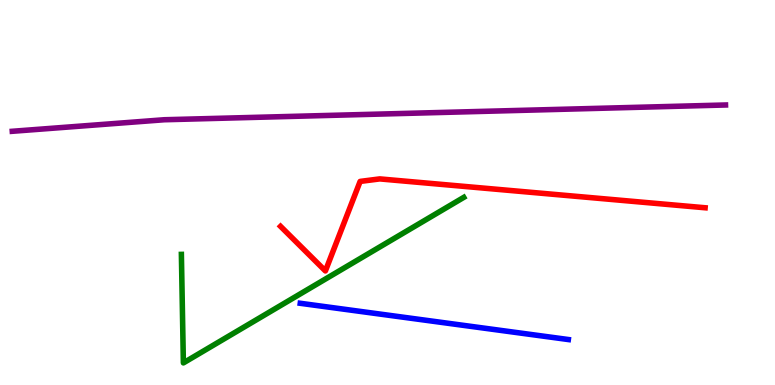[{'lines': ['blue', 'red'], 'intersections': []}, {'lines': ['green', 'red'], 'intersections': []}, {'lines': ['purple', 'red'], 'intersections': []}, {'lines': ['blue', 'green'], 'intersections': []}, {'lines': ['blue', 'purple'], 'intersections': []}, {'lines': ['green', 'purple'], 'intersections': []}]